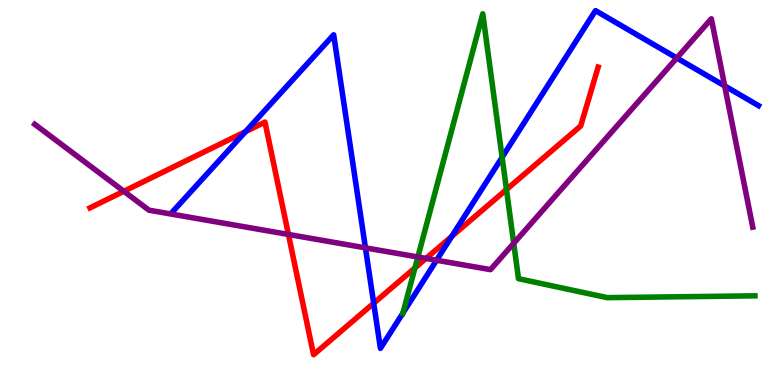[{'lines': ['blue', 'red'], 'intersections': [{'x': 3.17, 'y': 6.58}, {'x': 4.82, 'y': 2.12}, {'x': 5.83, 'y': 3.86}]}, {'lines': ['green', 'red'], 'intersections': [{'x': 5.35, 'y': 3.04}, {'x': 6.54, 'y': 5.08}]}, {'lines': ['purple', 'red'], 'intersections': [{'x': 1.6, 'y': 5.03}, {'x': 3.72, 'y': 3.91}, {'x': 5.5, 'y': 3.29}]}, {'lines': ['blue', 'green'], 'intersections': [{'x': 5.2, 'y': 1.87}, {'x': 6.48, 'y': 5.91}]}, {'lines': ['blue', 'purple'], 'intersections': [{'x': 4.72, 'y': 3.56}, {'x': 5.63, 'y': 3.24}, {'x': 8.73, 'y': 8.49}, {'x': 9.35, 'y': 7.77}]}, {'lines': ['green', 'purple'], 'intersections': [{'x': 5.39, 'y': 3.33}, {'x': 6.63, 'y': 3.68}]}]